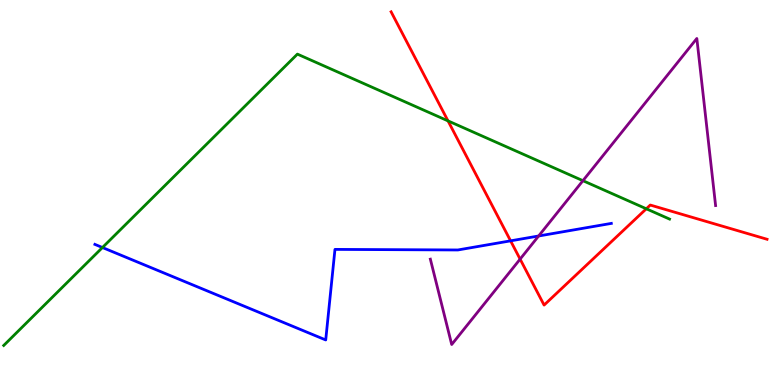[{'lines': ['blue', 'red'], 'intersections': [{'x': 6.59, 'y': 3.74}]}, {'lines': ['green', 'red'], 'intersections': [{'x': 5.78, 'y': 6.86}, {'x': 8.34, 'y': 4.58}]}, {'lines': ['purple', 'red'], 'intersections': [{'x': 6.71, 'y': 3.27}]}, {'lines': ['blue', 'green'], 'intersections': [{'x': 1.32, 'y': 3.57}]}, {'lines': ['blue', 'purple'], 'intersections': [{'x': 6.95, 'y': 3.87}]}, {'lines': ['green', 'purple'], 'intersections': [{'x': 7.52, 'y': 5.31}]}]